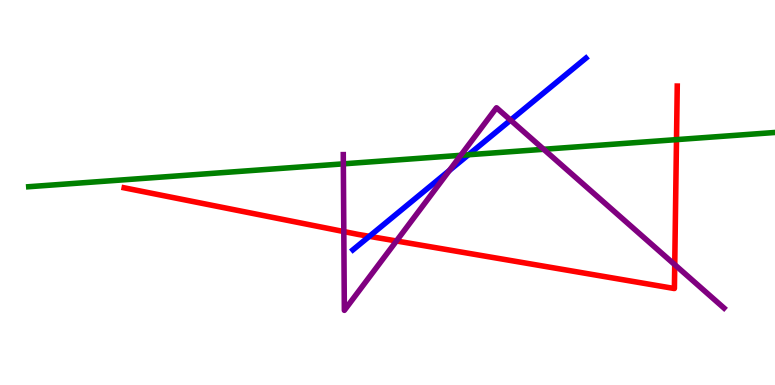[{'lines': ['blue', 'red'], 'intersections': [{'x': 4.77, 'y': 3.86}]}, {'lines': ['green', 'red'], 'intersections': [{'x': 8.73, 'y': 6.37}]}, {'lines': ['purple', 'red'], 'intersections': [{'x': 4.44, 'y': 3.99}, {'x': 5.12, 'y': 3.74}, {'x': 8.71, 'y': 3.13}]}, {'lines': ['blue', 'green'], 'intersections': [{'x': 6.05, 'y': 5.98}]}, {'lines': ['blue', 'purple'], 'intersections': [{'x': 5.8, 'y': 5.57}, {'x': 6.59, 'y': 6.88}]}, {'lines': ['green', 'purple'], 'intersections': [{'x': 4.43, 'y': 5.74}, {'x': 5.95, 'y': 5.97}, {'x': 7.02, 'y': 6.12}]}]